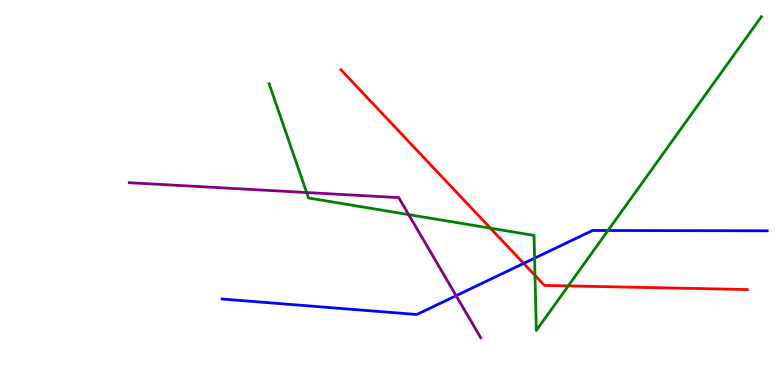[{'lines': ['blue', 'red'], 'intersections': [{'x': 6.76, 'y': 3.16}]}, {'lines': ['green', 'red'], 'intersections': [{'x': 6.33, 'y': 4.07}, {'x': 6.9, 'y': 2.85}, {'x': 7.33, 'y': 2.57}]}, {'lines': ['purple', 'red'], 'intersections': []}, {'lines': ['blue', 'green'], 'intersections': [{'x': 6.9, 'y': 3.29}, {'x': 7.85, 'y': 4.01}]}, {'lines': ['blue', 'purple'], 'intersections': [{'x': 5.89, 'y': 2.32}]}, {'lines': ['green', 'purple'], 'intersections': [{'x': 3.96, 'y': 5.0}, {'x': 5.27, 'y': 4.43}]}]